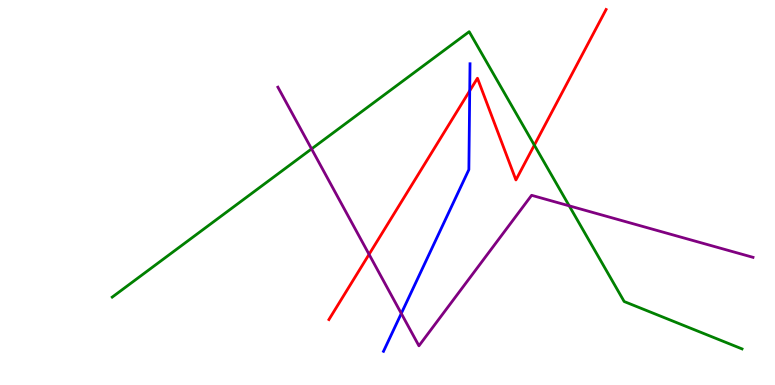[{'lines': ['blue', 'red'], 'intersections': [{'x': 6.06, 'y': 7.64}]}, {'lines': ['green', 'red'], 'intersections': [{'x': 6.89, 'y': 6.23}]}, {'lines': ['purple', 'red'], 'intersections': [{'x': 4.76, 'y': 3.39}]}, {'lines': ['blue', 'green'], 'intersections': []}, {'lines': ['blue', 'purple'], 'intersections': [{'x': 5.18, 'y': 1.86}]}, {'lines': ['green', 'purple'], 'intersections': [{'x': 4.02, 'y': 6.13}, {'x': 7.34, 'y': 4.65}]}]